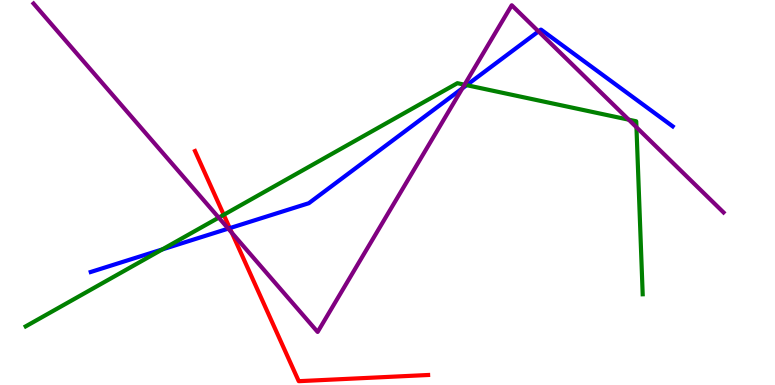[{'lines': ['blue', 'red'], 'intersections': [{'x': 2.96, 'y': 4.07}]}, {'lines': ['green', 'red'], 'intersections': [{'x': 2.89, 'y': 4.42}]}, {'lines': ['purple', 'red'], 'intersections': [{'x': 2.99, 'y': 3.95}]}, {'lines': ['blue', 'green'], 'intersections': [{'x': 2.09, 'y': 3.52}, {'x': 6.02, 'y': 7.79}]}, {'lines': ['blue', 'purple'], 'intersections': [{'x': 2.95, 'y': 4.06}, {'x': 5.97, 'y': 7.71}, {'x': 6.95, 'y': 9.18}]}, {'lines': ['green', 'purple'], 'intersections': [{'x': 2.82, 'y': 4.35}, {'x': 5.99, 'y': 7.8}, {'x': 8.11, 'y': 6.89}, {'x': 8.21, 'y': 6.7}]}]